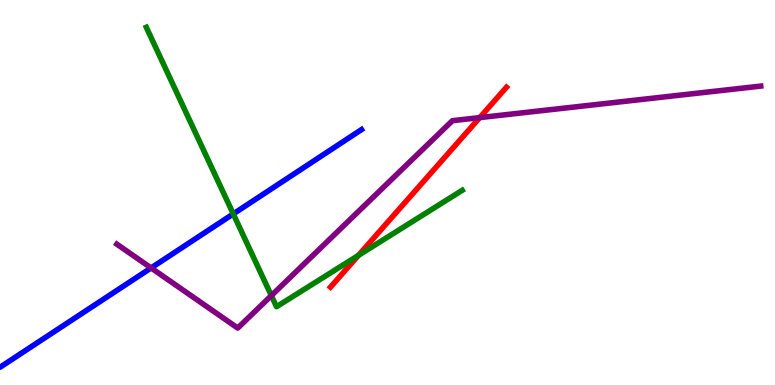[{'lines': ['blue', 'red'], 'intersections': []}, {'lines': ['green', 'red'], 'intersections': [{'x': 4.63, 'y': 3.37}]}, {'lines': ['purple', 'red'], 'intersections': [{'x': 6.19, 'y': 6.95}]}, {'lines': ['blue', 'green'], 'intersections': [{'x': 3.01, 'y': 4.44}]}, {'lines': ['blue', 'purple'], 'intersections': [{'x': 1.95, 'y': 3.04}]}, {'lines': ['green', 'purple'], 'intersections': [{'x': 3.5, 'y': 2.32}]}]